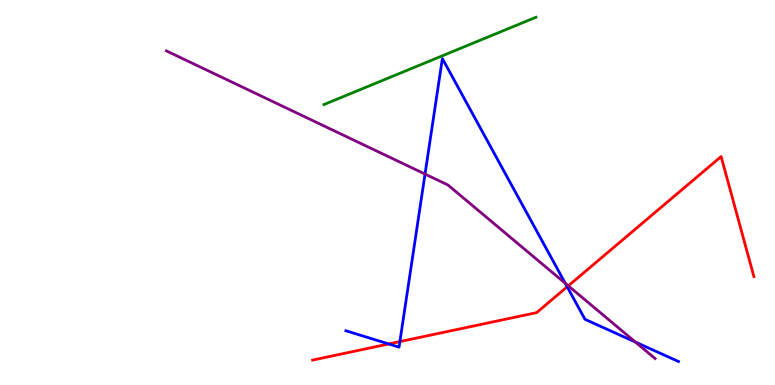[{'lines': ['blue', 'red'], 'intersections': [{'x': 5.02, 'y': 1.07}, {'x': 5.16, 'y': 1.13}, {'x': 7.32, 'y': 2.55}]}, {'lines': ['green', 'red'], 'intersections': []}, {'lines': ['purple', 'red'], 'intersections': [{'x': 7.33, 'y': 2.58}]}, {'lines': ['blue', 'green'], 'intersections': []}, {'lines': ['blue', 'purple'], 'intersections': [{'x': 5.48, 'y': 5.48}, {'x': 7.29, 'y': 2.64}, {'x': 8.2, 'y': 1.11}]}, {'lines': ['green', 'purple'], 'intersections': []}]